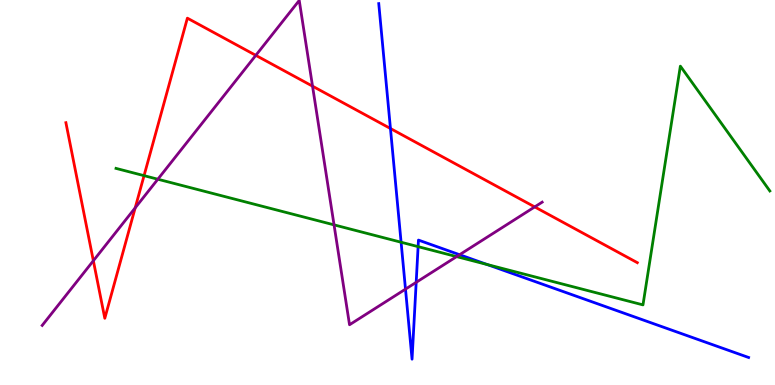[{'lines': ['blue', 'red'], 'intersections': [{'x': 5.04, 'y': 6.66}]}, {'lines': ['green', 'red'], 'intersections': [{'x': 1.86, 'y': 5.44}]}, {'lines': ['purple', 'red'], 'intersections': [{'x': 1.2, 'y': 3.23}, {'x': 1.74, 'y': 4.6}, {'x': 3.3, 'y': 8.56}, {'x': 4.03, 'y': 7.76}, {'x': 6.9, 'y': 4.63}]}, {'lines': ['blue', 'green'], 'intersections': [{'x': 5.18, 'y': 3.71}, {'x': 5.39, 'y': 3.59}, {'x': 6.29, 'y': 3.13}]}, {'lines': ['blue', 'purple'], 'intersections': [{'x': 5.23, 'y': 2.49}, {'x': 5.37, 'y': 2.67}, {'x': 5.93, 'y': 3.38}]}, {'lines': ['green', 'purple'], 'intersections': [{'x': 2.04, 'y': 5.34}, {'x': 4.31, 'y': 4.16}, {'x': 5.89, 'y': 3.33}]}]